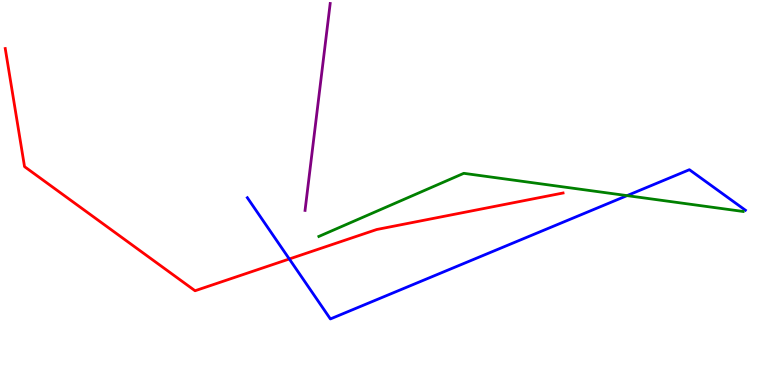[{'lines': ['blue', 'red'], 'intersections': [{'x': 3.73, 'y': 3.27}]}, {'lines': ['green', 'red'], 'intersections': []}, {'lines': ['purple', 'red'], 'intersections': []}, {'lines': ['blue', 'green'], 'intersections': [{'x': 8.09, 'y': 4.92}]}, {'lines': ['blue', 'purple'], 'intersections': []}, {'lines': ['green', 'purple'], 'intersections': []}]